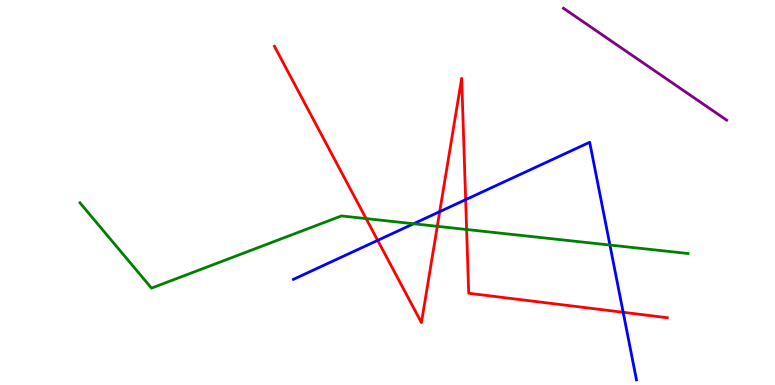[{'lines': ['blue', 'red'], 'intersections': [{'x': 4.87, 'y': 3.76}, {'x': 5.67, 'y': 4.5}, {'x': 6.01, 'y': 4.81}, {'x': 8.04, 'y': 1.89}]}, {'lines': ['green', 'red'], 'intersections': [{'x': 4.72, 'y': 4.32}, {'x': 5.64, 'y': 4.12}, {'x': 6.02, 'y': 4.04}]}, {'lines': ['purple', 'red'], 'intersections': []}, {'lines': ['blue', 'green'], 'intersections': [{'x': 5.34, 'y': 4.19}, {'x': 7.87, 'y': 3.64}]}, {'lines': ['blue', 'purple'], 'intersections': []}, {'lines': ['green', 'purple'], 'intersections': []}]